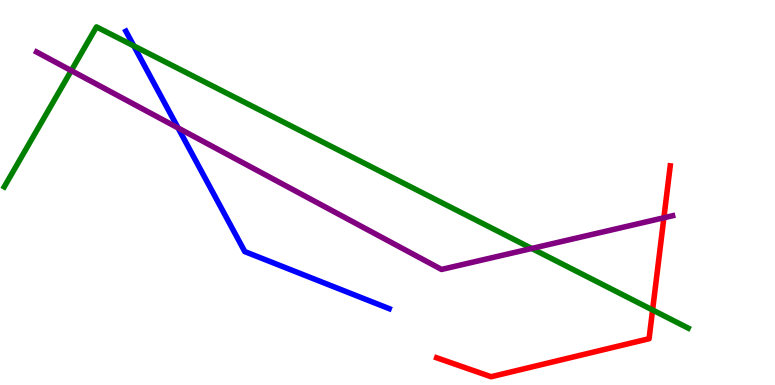[{'lines': ['blue', 'red'], 'intersections': []}, {'lines': ['green', 'red'], 'intersections': [{'x': 8.42, 'y': 1.95}]}, {'lines': ['purple', 'red'], 'intersections': [{'x': 8.57, 'y': 4.34}]}, {'lines': ['blue', 'green'], 'intersections': [{'x': 1.73, 'y': 8.81}]}, {'lines': ['blue', 'purple'], 'intersections': [{'x': 2.3, 'y': 6.68}]}, {'lines': ['green', 'purple'], 'intersections': [{'x': 0.92, 'y': 8.17}, {'x': 6.86, 'y': 3.55}]}]